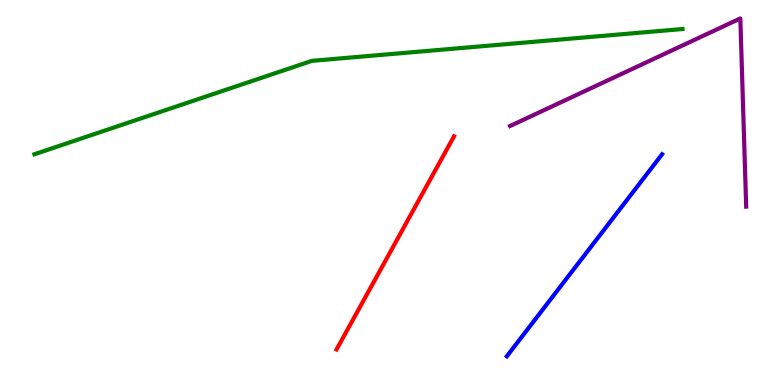[{'lines': ['blue', 'red'], 'intersections': []}, {'lines': ['green', 'red'], 'intersections': []}, {'lines': ['purple', 'red'], 'intersections': []}, {'lines': ['blue', 'green'], 'intersections': []}, {'lines': ['blue', 'purple'], 'intersections': []}, {'lines': ['green', 'purple'], 'intersections': []}]